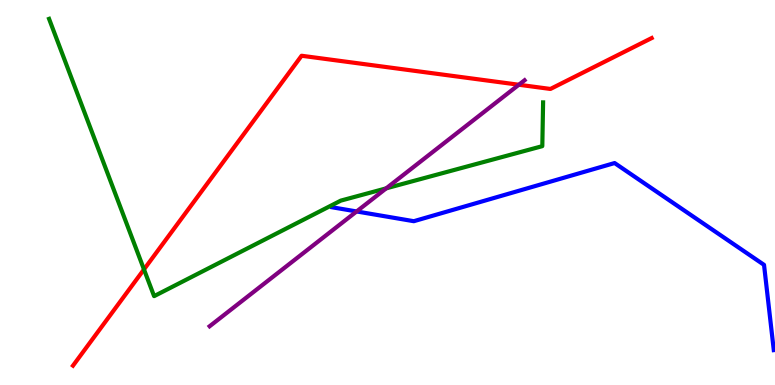[{'lines': ['blue', 'red'], 'intersections': []}, {'lines': ['green', 'red'], 'intersections': [{'x': 1.86, 'y': 3.0}]}, {'lines': ['purple', 'red'], 'intersections': [{'x': 6.69, 'y': 7.8}]}, {'lines': ['blue', 'green'], 'intersections': []}, {'lines': ['blue', 'purple'], 'intersections': [{'x': 4.6, 'y': 4.51}]}, {'lines': ['green', 'purple'], 'intersections': [{'x': 4.98, 'y': 5.11}]}]